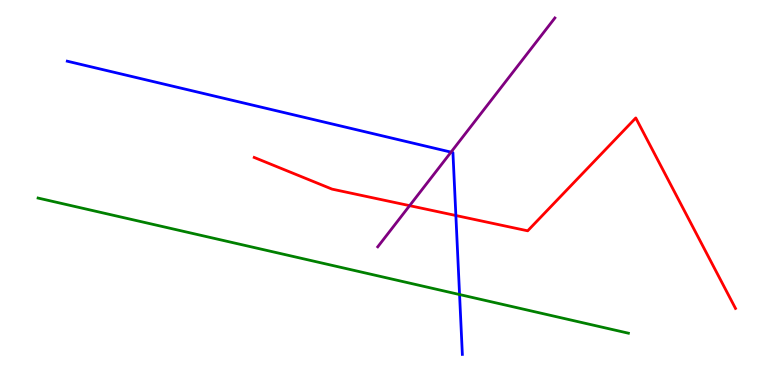[{'lines': ['blue', 'red'], 'intersections': [{'x': 5.88, 'y': 4.4}]}, {'lines': ['green', 'red'], 'intersections': []}, {'lines': ['purple', 'red'], 'intersections': [{'x': 5.29, 'y': 4.66}]}, {'lines': ['blue', 'green'], 'intersections': [{'x': 5.93, 'y': 2.35}]}, {'lines': ['blue', 'purple'], 'intersections': [{'x': 5.82, 'y': 6.05}]}, {'lines': ['green', 'purple'], 'intersections': []}]